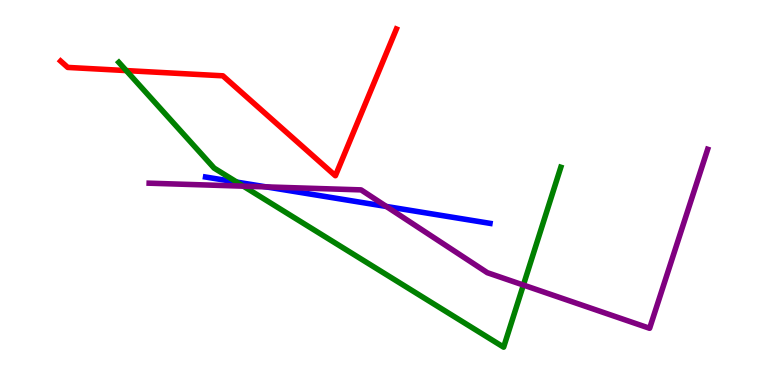[{'lines': ['blue', 'red'], 'intersections': []}, {'lines': ['green', 'red'], 'intersections': [{'x': 1.63, 'y': 8.17}]}, {'lines': ['purple', 'red'], 'intersections': []}, {'lines': ['blue', 'green'], 'intersections': [{'x': 3.06, 'y': 5.27}]}, {'lines': ['blue', 'purple'], 'intersections': [{'x': 3.43, 'y': 5.15}, {'x': 4.99, 'y': 4.64}]}, {'lines': ['green', 'purple'], 'intersections': [{'x': 3.14, 'y': 5.16}, {'x': 6.75, 'y': 2.6}]}]